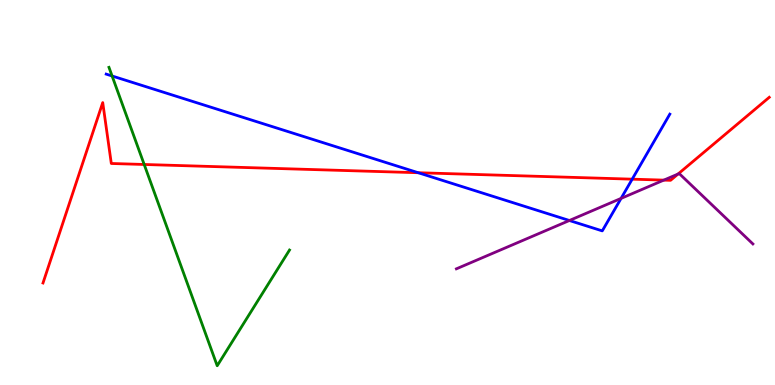[{'lines': ['blue', 'red'], 'intersections': [{'x': 5.4, 'y': 5.51}, {'x': 8.16, 'y': 5.35}]}, {'lines': ['green', 'red'], 'intersections': [{'x': 1.86, 'y': 5.73}]}, {'lines': ['purple', 'red'], 'intersections': [{'x': 8.57, 'y': 5.32}, {'x': 8.75, 'y': 5.48}]}, {'lines': ['blue', 'green'], 'intersections': [{'x': 1.45, 'y': 8.03}]}, {'lines': ['blue', 'purple'], 'intersections': [{'x': 7.35, 'y': 4.27}, {'x': 8.01, 'y': 4.85}]}, {'lines': ['green', 'purple'], 'intersections': []}]